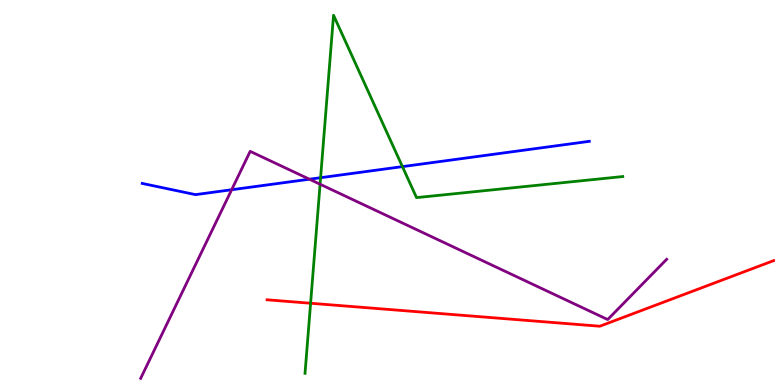[{'lines': ['blue', 'red'], 'intersections': []}, {'lines': ['green', 'red'], 'intersections': [{'x': 4.01, 'y': 2.12}]}, {'lines': ['purple', 'red'], 'intersections': []}, {'lines': ['blue', 'green'], 'intersections': [{'x': 4.14, 'y': 5.38}, {'x': 5.19, 'y': 5.67}]}, {'lines': ['blue', 'purple'], 'intersections': [{'x': 2.99, 'y': 5.07}, {'x': 3.99, 'y': 5.35}]}, {'lines': ['green', 'purple'], 'intersections': [{'x': 4.13, 'y': 5.21}]}]